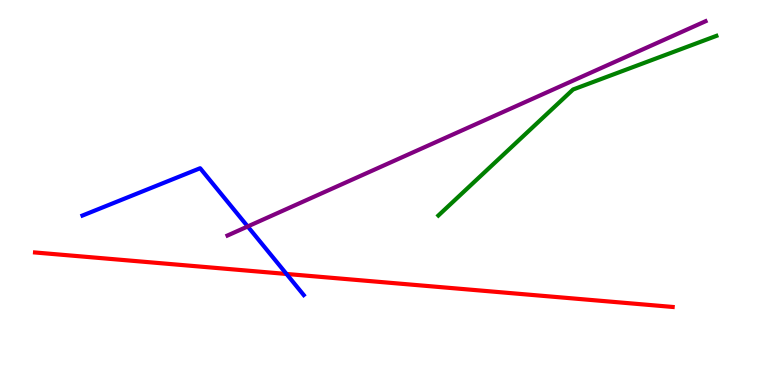[{'lines': ['blue', 'red'], 'intersections': [{'x': 3.7, 'y': 2.88}]}, {'lines': ['green', 'red'], 'intersections': []}, {'lines': ['purple', 'red'], 'intersections': []}, {'lines': ['blue', 'green'], 'intersections': []}, {'lines': ['blue', 'purple'], 'intersections': [{'x': 3.2, 'y': 4.12}]}, {'lines': ['green', 'purple'], 'intersections': []}]